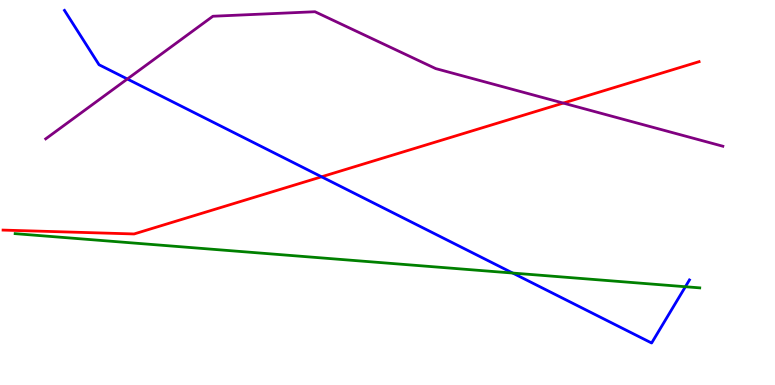[{'lines': ['blue', 'red'], 'intersections': [{'x': 4.15, 'y': 5.41}]}, {'lines': ['green', 'red'], 'intersections': []}, {'lines': ['purple', 'red'], 'intersections': [{'x': 7.27, 'y': 7.32}]}, {'lines': ['blue', 'green'], 'intersections': [{'x': 6.62, 'y': 2.91}, {'x': 8.84, 'y': 2.55}]}, {'lines': ['blue', 'purple'], 'intersections': [{'x': 1.64, 'y': 7.95}]}, {'lines': ['green', 'purple'], 'intersections': []}]